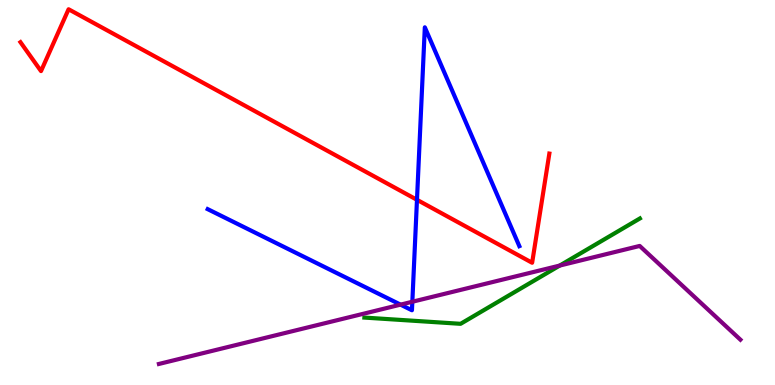[{'lines': ['blue', 'red'], 'intersections': [{'x': 5.38, 'y': 4.81}]}, {'lines': ['green', 'red'], 'intersections': []}, {'lines': ['purple', 'red'], 'intersections': []}, {'lines': ['blue', 'green'], 'intersections': []}, {'lines': ['blue', 'purple'], 'intersections': [{'x': 5.17, 'y': 2.09}, {'x': 5.32, 'y': 2.16}]}, {'lines': ['green', 'purple'], 'intersections': [{'x': 7.22, 'y': 3.1}]}]